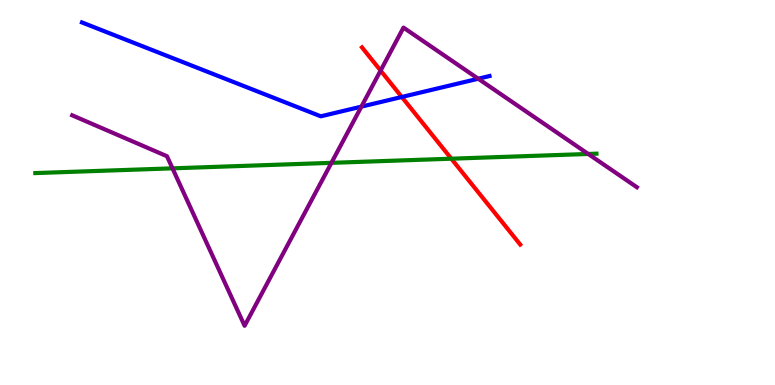[{'lines': ['blue', 'red'], 'intersections': [{'x': 5.18, 'y': 7.48}]}, {'lines': ['green', 'red'], 'intersections': [{'x': 5.82, 'y': 5.88}]}, {'lines': ['purple', 'red'], 'intersections': [{'x': 4.91, 'y': 8.17}]}, {'lines': ['blue', 'green'], 'intersections': []}, {'lines': ['blue', 'purple'], 'intersections': [{'x': 4.66, 'y': 7.23}, {'x': 6.17, 'y': 7.95}]}, {'lines': ['green', 'purple'], 'intersections': [{'x': 2.23, 'y': 5.63}, {'x': 4.28, 'y': 5.77}, {'x': 7.59, 'y': 6.0}]}]